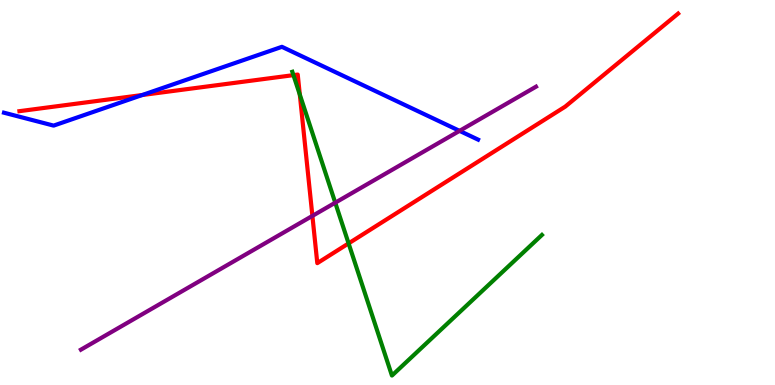[{'lines': ['blue', 'red'], 'intersections': [{'x': 1.84, 'y': 7.53}]}, {'lines': ['green', 'red'], 'intersections': [{'x': 3.79, 'y': 8.05}, {'x': 3.87, 'y': 7.54}, {'x': 4.5, 'y': 3.68}]}, {'lines': ['purple', 'red'], 'intersections': [{'x': 4.03, 'y': 4.39}]}, {'lines': ['blue', 'green'], 'intersections': []}, {'lines': ['blue', 'purple'], 'intersections': [{'x': 5.93, 'y': 6.6}]}, {'lines': ['green', 'purple'], 'intersections': [{'x': 4.33, 'y': 4.74}]}]